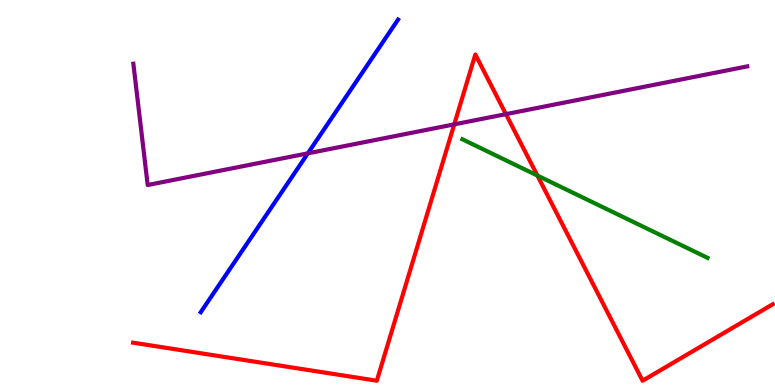[{'lines': ['blue', 'red'], 'intersections': []}, {'lines': ['green', 'red'], 'intersections': [{'x': 6.93, 'y': 5.44}]}, {'lines': ['purple', 'red'], 'intersections': [{'x': 5.86, 'y': 6.77}, {'x': 6.53, 'y': 7.04}]}, {'lines': ['blue', 'green'], 'intersections': []}, {'lines': ['blue', 'purple'], 'intersections': [{'x': 3.97, 'y': 6.02}]}, {'lines': ['green', 'purple'], 'intersections': []}]